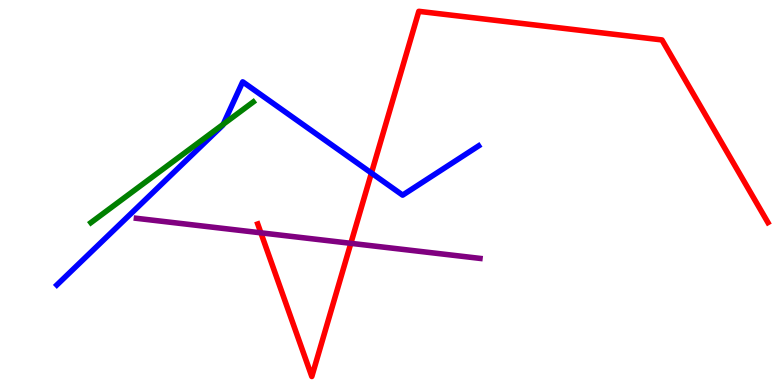[{'lines': ['blue', 'red'], 'intersections': [{'x': 4.79, 'y': 5.51}]}, {'lines': ['green', 'red'], 'intersections': []}, {'lines': ['purple', 'red'], 'intersections': [{'x': 3.37, 'y': 3.95}, {'x': 4.53, 'y': 3.68}]}, {'lines': ['blue', 'green'], 'intersections': [{'x': 2.88, 'y': 6.77}]}, {'lines': ['blue', 'purple'], 'intersections': []}, {'lines': ['green', 'purple'], 'intersections': []}]